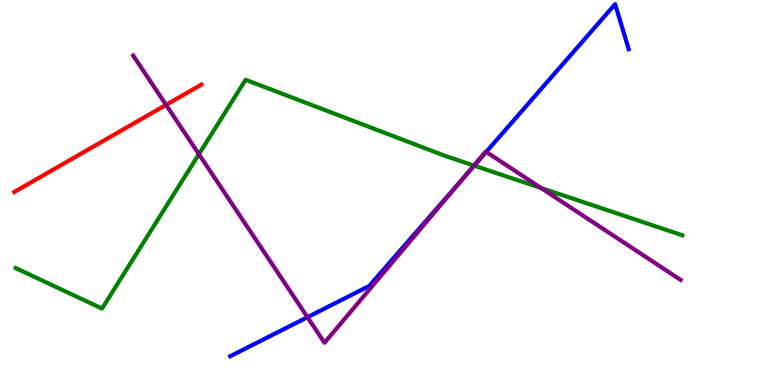[{'lines': ['blue', 'red'], 'intersections': []}, {'lines': ['green', 'red'], 'intersections': []}, {'lines': ['purple', 'red'], 'intersections': [{'x': 2.14, 'y': 7.28}]}, {'lines': ['blue', 'green'], 'intersections': [{'x': 6.12, 'y': 5.7}]}, {'lines': ['blue', 'purple'], 'intersections': [{'x': 3.97, 'y': 1.76}, {'x': 5.97, 'y': 5.36}, {'x': 6.27, 'y': 6.05}]}, {'lines': ['green', 'purple'], 'intersections': [{'x': 2.57, 'y': 5.99}, {'x': 6.12, 'y': 5.7}, {'x': 6.98, 'y': 5.12}]}]